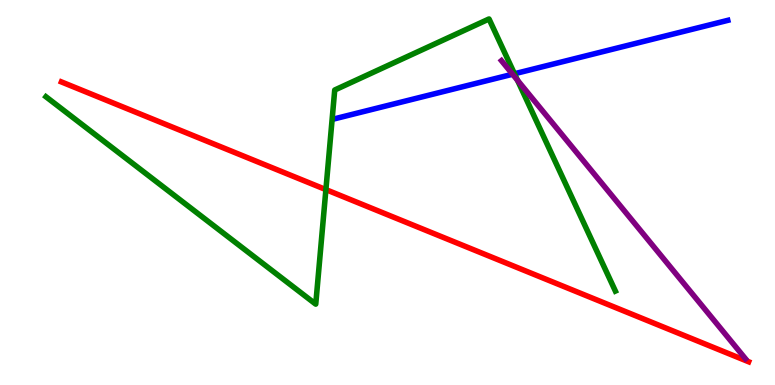[{'lines': ['blue', 'red'], 'intersections': []}, {'lines': ['green', 'red'], 'intersections': [{'x': 4.21, 'y': 5.07}]}, {'lines': ['purple', 'red'], 'intersections': []}, {'lines': ['blue', 'green'], 'intersections': [{'x': 6.64, 'y': 8.08}]}, {'lines': ['blue', 'purple'], 'intersections': [{'x': 6.61, 'y': 8.07}]}, {'lines': ['green', 'purple'], 'intersections': [{'x': 6.68, 'y': 7.92}]}]